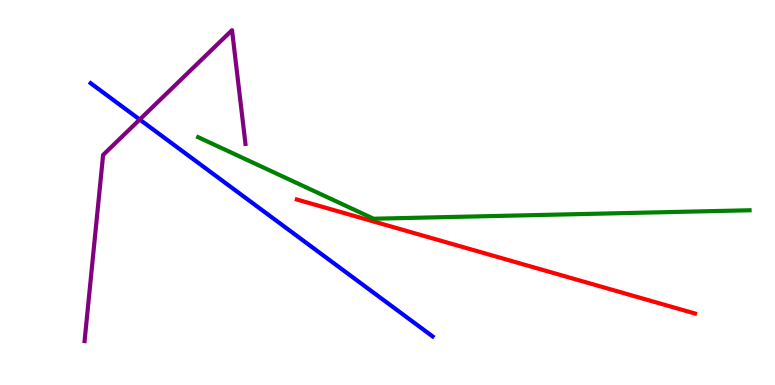[{'lines': ['blue', 'red'], 'intersections': []}, {'lines': ['green', 'red'], 'intersections': []}, {'lines': ['purple', 'red'], 'intersections': []}, {'lines': ['blue', 'green'], 'intersections': []}, {'lines': ['blue', 'purple'], 'intersections': [{'x': 1.8, 'y': 6.9}]}, {'lines': ['green', 'purple'], 'intersections': []}]